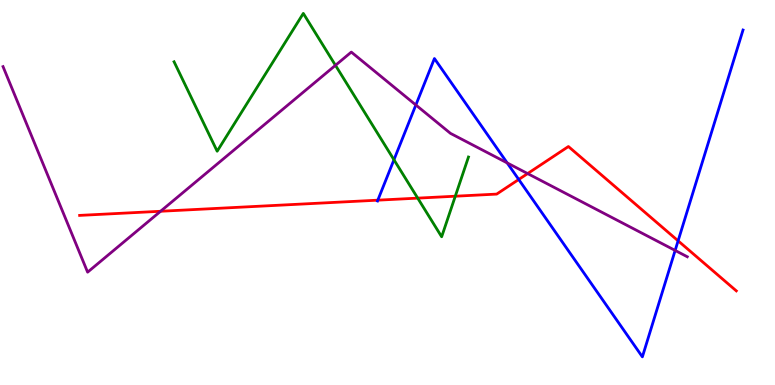[{'lines': ['blue', 'red'], 'intersections': [{'x': 4.87, 'y': 4.8}, {'x': 6.69, 'y': 5.34}, {'x': 8.75, 'y': 3.74}]}, {'lines': ['green', 'red'], 'intersections': [{'x': 5.39, 'y': 4.85}, {'x': 5.87, 'y': 4.9}]}, {'lines': ['purple', 'red'], 'intersections': [{'x': 2.07, 'y': 4.51}, {'x': 6.81, 'y': 5.49}]}, {'lines': ['blue', 'green'], 'intersections': [{'x': 5.08, 'y': 5.85}]}, {'lines': ['blue', 'purple'], 'intersections': [{'x': 5.37, 'y': 7.27}, {'x': 6.54, 'y': 5.77}, {'x': 8.71, 'y': 3.5}]}, {'lines': ['green', 'purple'], 'intersections': [{'x': 4.33, 'y': 8.3}]}]